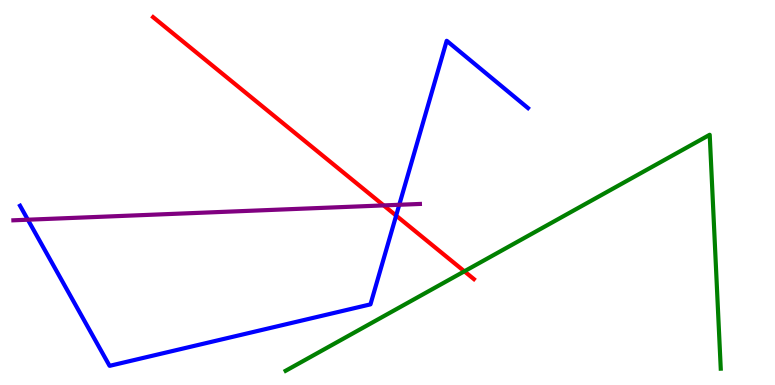[{'lines': ['blue', 'red'], 'intersections': [{'x': 5.11, 'y': 4.4}]}, {'lines': ['green', 'red'], 'intersections': [{'x': 5.99, 'y': 2.95}]}, {'lines': ['purple', 'red'], 'intersections': [{'x': 4.95, 'y': 4.66}]}, {'lines': ['blue', 'green'], 'intersections': []}, {'lines': ['blue', 'purple'], 'intersections': [{'x': 0.36, 'y': 4.29}, {'x': 5.15, 'y': 4.68}]}, {'lines': ['green', 'purple'], 'intersections': []}]